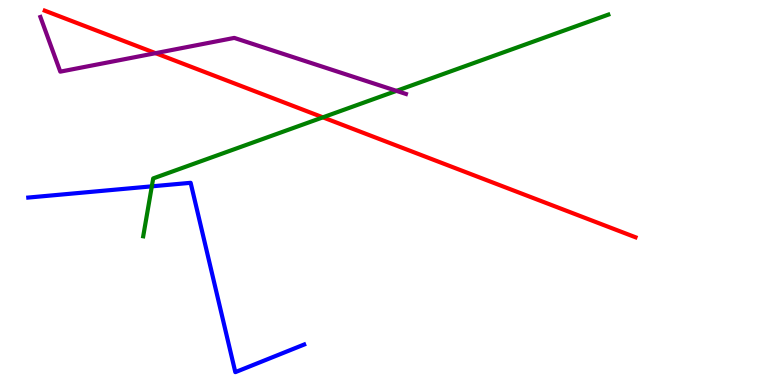[{'lines': ['blue', 'red'], 'intersections': []}, {'lines': ['green', 'red'], 'intersections': [{'x': 4.17, 'y': 6.95}]}, {'lines': ['purple', 'red'], 'intersections': [{'x': 2.01, 'y': 8.62}]}, {'lines': ['blue', 'green'], 'intersections': [{'x': 1.96, 'y': 5.16}]}, {'lines': ['blue', 'purple'], 'intersections': []}, {'lines': ['green', 'purple'], 'intersections': [{'x': 5.12, 'y': 7.64}]}]